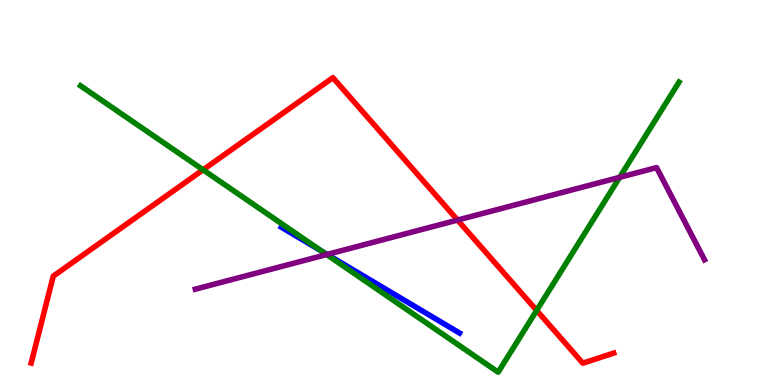[{'lines': ['blue', 'red'], 'intersections': []}, {'lines': ['green', 'red'], 'intersections': [{'x': 2.62, 'y': 5.59}, {'x': 6.92, 'y': 1.94}]}, {'lines': ['purple', 'red'], 'intersections': [{'x': 5.9, 'y': 4.28}]}, {'lines': ['blue', 'green'], 'intersections': [{'x': 4.15, 'y': 3.47}]}, {'lines': ['blue', 'purple'], 'intersections': [{'x': 4.22, 'y': 3.39}]}, {'lines': ['green', 'purple'], 'intersections': [{'x': 4.21, 'y': 3.39}, {'x': 8.0, 'y': 5.39}]}]